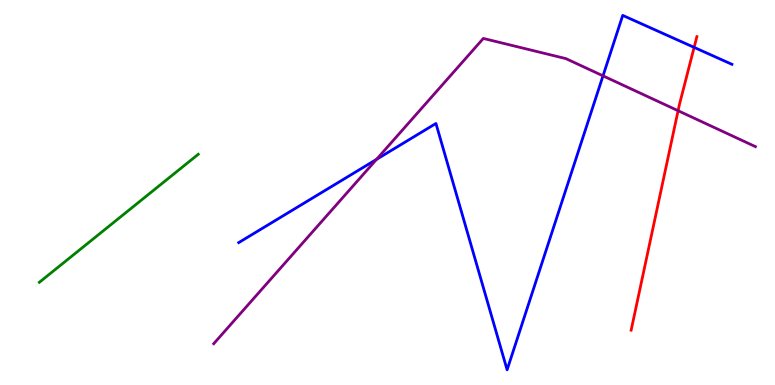[{'lines': ['blue', 'red'], 'intersections': [{'x': 8.96, 'y': 8.77}]}, {'lines': ['green', 'red'], 'intersections': []}, {'lines': ['purple', 'red'], 'intersections': [{'x': 8.75, 'y': 7.12}]}, {'lines': ['blue', 'green'], 'intersections': []}, {'lines': ['blue', 'purple'], 'intersections': [{'x': 4.86, 'y': 5.86}, {'x': 7.78, 'y': 8.03}]}, {'lines': ['green', 'purple'], 'intersections': []}]